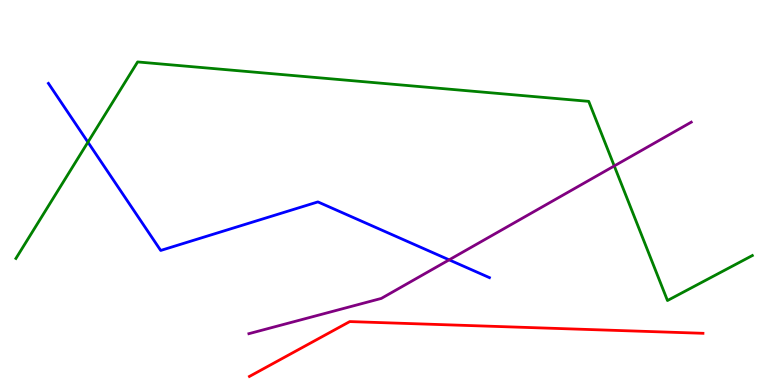[{'lines': ['blue', 'red'], 'intersections': []}, {'lines': ['green', 'red'], 'intersections': []}, {'lines': ['purple', 'red'], 'intersections': []}, {'lines': ['blue', 'green'], 'intersections': [{'x': 1.13, 'y': 6.31}]}, {'lines': ['blue', 'purple'], 'intersections': [{'x': 5.8, 'y': 3.25}]}, {'lines': ['green', 'purple'], 'intersections': [{'x': 7.93, 'y': 5.69}]}]